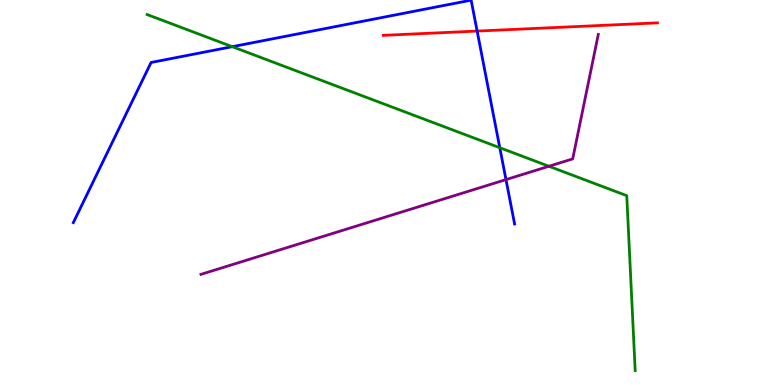[{'lines': ['blue', 'red'], 'intersections': [{'x': 6.16, 'y': 9.19}]}, {'lines': ['green', 'red'], 'intersections': []}, {'lines': ['purple', 'red'], 'intersections': []}, {'lines': ['blue', 'green'], 'intersections': [{'x': 3.0, 'y': 8.79}, {'x': 6.45, 'y': 6.16}]}, {'lines': ['blue', 'purple'], 'intersections': [{'x': 6.53, 'y': 5.33}]}, {'lines': ['green', 'purple'], 'intersections': [{'x': 7.08, 'y': 5.68}]}]